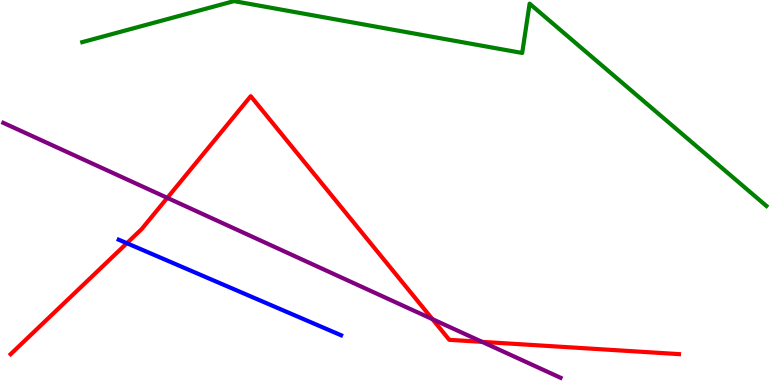[{'lines': ['blue', 'red'], 'intersections': [{'x': 1.64, 'y': 3.68}]}, {'lines': ['green', 'red'], 'intersections': []}, {'lines': ['purple', 'red'], 'intersections': [{'x': 2.16, 'y': 4.86}, {'x': 5.58, 'y': 1.71}, {'x': 6.22, 'y': 1.12}]}, {'lines': ['blue', 'green'], 'intersections': []}, {'lines': ['blue', 'purple'], 'intersections': []}, {'lines': ['green', 'purple'], 'intersections': []}]